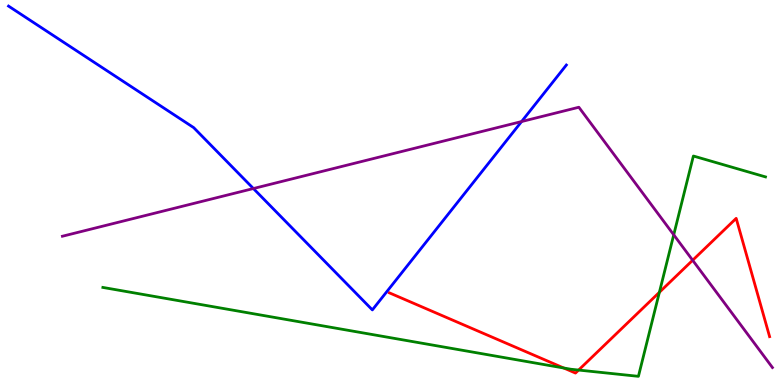[{'lines': ['blue', 'red'], 'intersections': []}, {'lines': ['green', 'red'], 'intersections': [{'x': 7.27, 'y': 0.441}, {'x': 7.47, 'y': 0.388}, {'x': 8.51, 'y': 2.41}]}, {'lines': ['purple', 'red'], 'intersections': [{'x': 8.94, 'y': 3.24}]}, {'lines': ['blue', 'green'], 'intersections': []}, {'lines': ['blue', 'purple'], 'intersections': [{'x': 3.27, 'y': 5.1}, {'x': 6.73, 'y': 6.84}]}, {'lines': ['green', 'purple'], 'intersections': [{'x': 8.69, 'y': 3.9}]}]